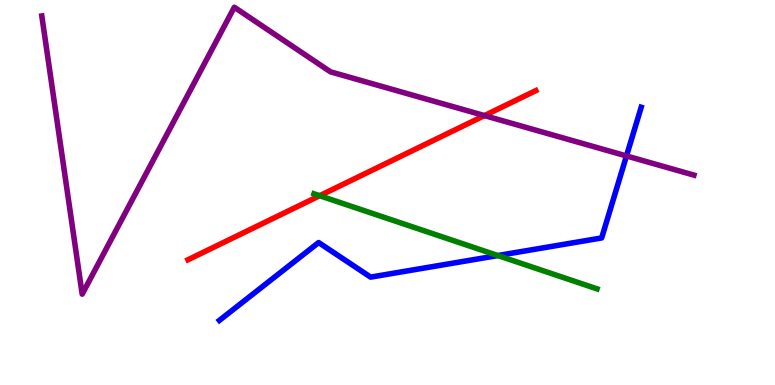[{'lines': ['blue', 'red'], 'intersections': []}, {'lines': ['green', 'red'], 'intersections': [{'x': 4.13, 'y': 4.92}]}, {'lines': ['purple', 'red'], 'intersections': [{'x': 6.25, 'y': 7.0}]}, {'lines': ['blue', 'green'], 'intersections': [{'x': 6.42, 'y': 3.36}]}, {'lines': ['blue', 'purple'], 'intersections': [{'x': 8.08, 'y': 5.95}]}, {'lines': ['green', 'purple'], 'intersections': []}]